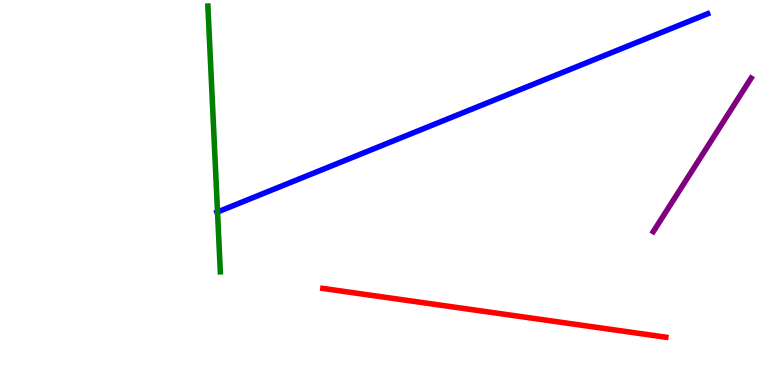[{'lines': ['blue', 'red'], 'intersections': []}, {'lines': ['green', 'red'], 'intersections': []}, {'lines': ['purple', 'red'], 'intersections': []}, {'lines': ['blue', 'green'], 'intersections': [{'x': 2.81, 'y': 4.49}]}, {'lines': ['blue', 'purple'], 'intersections': []}, {'lines': ['green', 'purple'], 'intersections': []}]